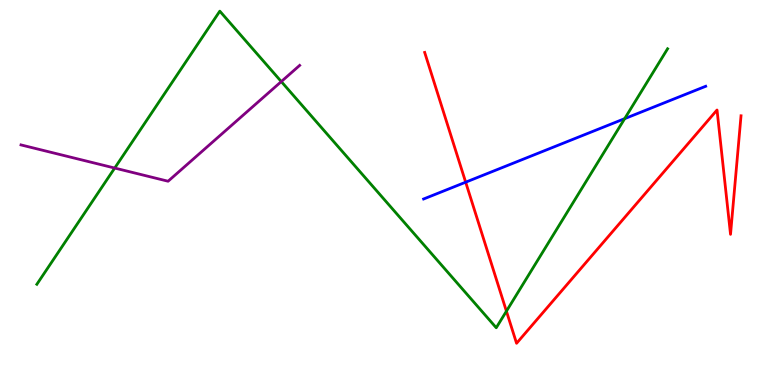[{'lines': ['blue', 'red'], 'intersections': [{'x': 6.01, 'y': 5.27}]}, {'lines': ['green', 'red'], 'intersections': [{'x': 6.53, 'y': 1.92}]}, {'lines': ['purple', 'red'], 'intersections': []}, {'lines': ['blue', 'green'], 'intersections': [{'x': 8.06, 'y': 6.92}]}, {'lines': ['blue', 'purple'], 'intersections': []}, {'lines': ['green', 'purple'], 'intersections': [{'x': 1.48, 'y': 5.64}, {'x': 3.63, 'y': 7.88}]}]